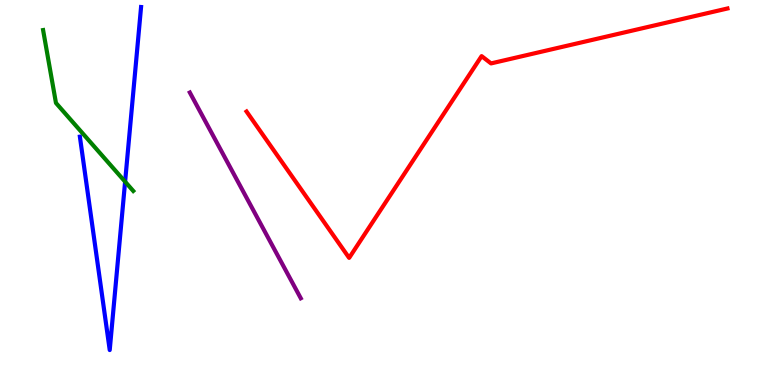[{'lines': ['blue', 'red'], 'intersections': []}, {'lines': ['green', 'red'], 'intersections': []}, {'lines': ['purple', 'red'], 'intersections': []}, {'lines': ['blue', 'green'], 'intersections': [{'x': 1.61, 'y': 5.28}]}, {'lines': ['blue', 'purple'], 'intersections': []}, {'lines': ['green', 'purple'], 'intersections': []}]